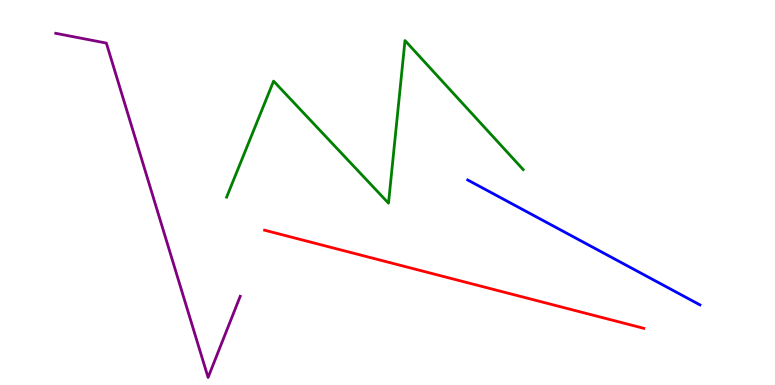[{'lines': ['blue', 'red'], 'intersections': []}, {'lines': ['green', 'red'], 'intersections': []}, {'lines': ['purple', 'red'], 'intersections': []}, {'lines': ['blue', 'green'], 'intersections': []}, {'lines': ['blue', 'purple'], 'intersections': []}, {'lines': ['green', 'purple'], 'intersections': []}]